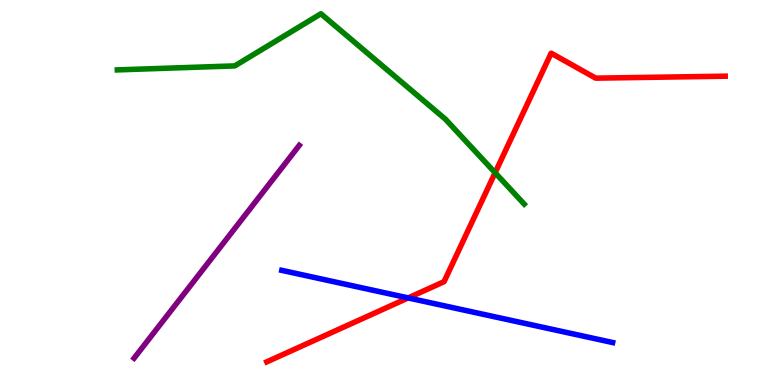[{'lines': ['blue', 'red'], 'intersections': [{'x': 5.27, 'y': 2.26}]}, {'lines': ['green', 'red'], 'intersections': [{'x': 6.39, 'y': 5.51}]}, {'lines': ['purple', 'red'], 'intersections': []}, {'lines': ['blue', 'green'], 'intersections': []}, {'lines': ['blue', 'purple'], 'intersections': []}, {'lines': ['green', 'purple'], 'intersections': []}]